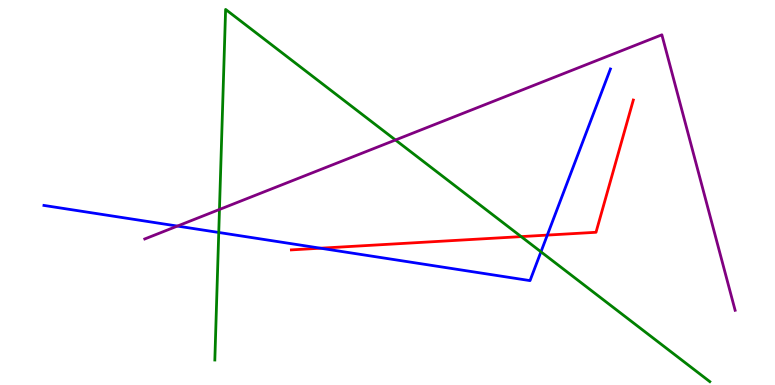[{'lines': ['blue', 'red'], 'intersections': [{'x': 4.14, 'y': 3.55}, {'x': 7.06, 'y': 3.89}]}, {'lines': ['green', 'red'], 'intersections': [{'x': 6.72, 'y': 3.85}]}, {'lines': ['purple', 'red'], 'intersections': []}, {'lines': ['blue', 'green'], 'intersections': [{'x': 2.82, 'y': 3.96}, {'x': 6.98, 'y': 3.46}]}, {'lines': ['blue', 'purple'], 'intersections': [{'x': 2.29, 'y': 4.13}]}, {'lines': ['green', 'purple'], 'intersections': [{'x': 2.83, 'y': 4.56}, {'x': 5.1, 'y': 6.36}]}]